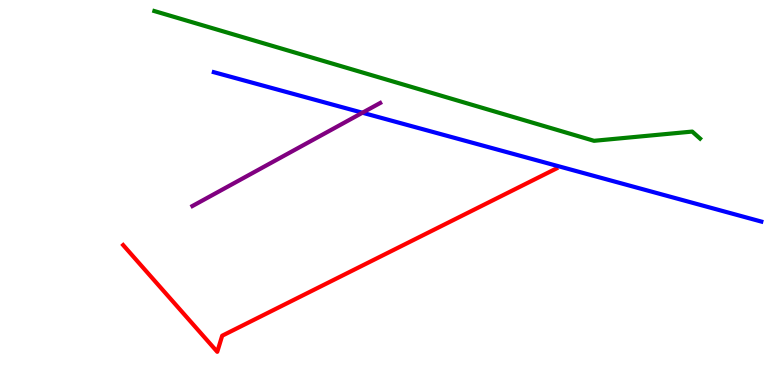[{'lines': ['blue', 'red'], 'intersections': []}, {'lines': ['green', 'red'], 'intersections': []}, {'lines': ['purple', 'red'], 'intersections': []}, {'lines': ['blue', 'green'], 'intersections': []}, {'lines': ['blue', 'purple'], 'intersections': [{'x': 4.68, 'y': 7.07}]}, {'lines': ['green', 'purple'], 'intersections': []}]